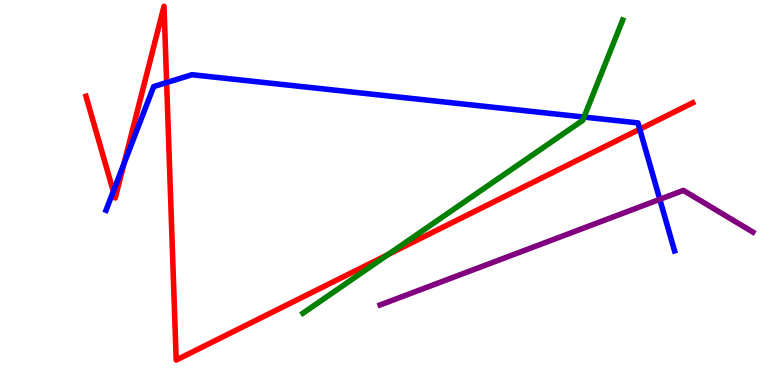[{'lines': ['blue', 'red'], 'intersections': [{'x': 1.46, 'y': 5.03}, {'x': 1.6, 'y': 5.75}, {'x': 2.15, 'y': 7.86}, {'x': 8.25, 'y': 6.64}]}, {'lines': ['green', 'red'], 'intersections': [{'x': 5.01, 'y': 3.39}]}, {'lines': ['purple', 'red'], 'intersections': []}, {'lines': ['blue', 'green'], 'intersections': [{'x': 7.54, 'y': 6.96}]}, {'lines': ['blue', 'purple'], 'intersections': [{'x': 8.51, 'y': 4.82}]}, {'lines': ['green', 'purple'], 'intersections': []}]